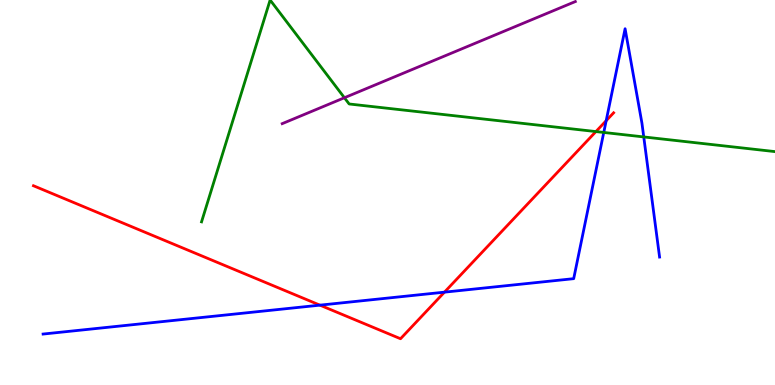[{'lines': ['blue', 'red'], 'intersections': [{'x': 4.13, 'y': 2.07}, {'x': 5.73, 'y': 2.41}, {'x': 7.82, 'y': 6.87}]}, {'lines': ['green', 'red'], 'intersections': [{'x': 7.69, 'y': 6.58}]}, {'lines': ['purple', 'red'], 'intersections': []}, {'lines': ['blue', 'green'], 'intersections': [{'x': 7.79, 'y': 6.56}, {'x': 8.31, 'y': 6.44}]}, {'lines': ['blue', 'purple'], 'intersections': []}, {'lines': ['green', 'purple'], 'intersections': [{'x': 4.44, 'y': 7.46}]}]